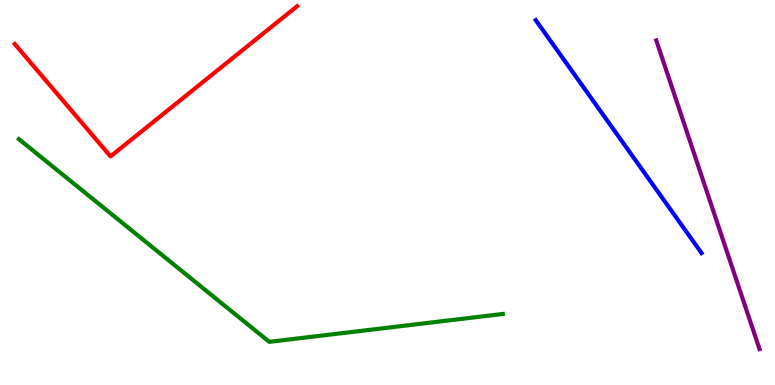[{'lines': ['blue', 'red'], 'intersections': []}, {'lines': ['green', 'red'], 'intersections': []}, {'lines': ['purple', 'red'], 'intersections': []}, {'lines': ['blue', 'green'], 'intersections': []}, {'lines': ['blue', 'purple'], 'intersections': []}, {'lines': ['green', 'purple'], 'intersections': []}]